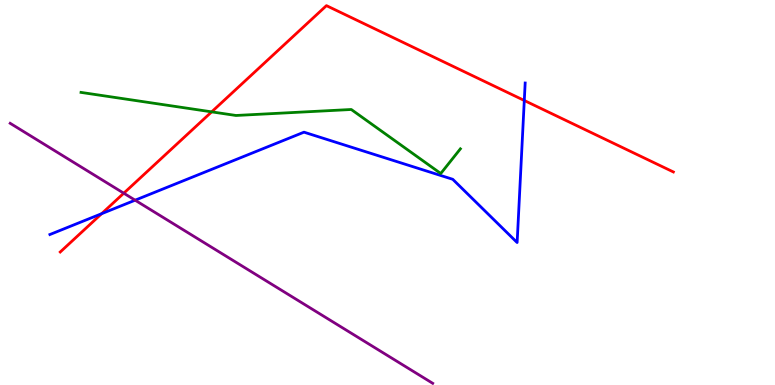[{'lines': ['blue', 'red'], 'intersections': [{'x': 1.31, 'y': 4.45}, {'x': 6.77, 'y': 7.39}]}, {'lines': ['green', 'red'], 'intersections': [{'x': 2.73, 'y': 7.09}]}, {'lines': ['purple', 'red'], 'intersections': [{'x': 1.6, 'y': 4.98}]}, {'lines': ['blue', 'green'], 'intersections': []}, {'lines': ['blue', 'purple'], 'intersections': [{'x': 1.74, 'y': 4.8}]}, {'lines': ['green', 'purple'], 'intersections': []}]